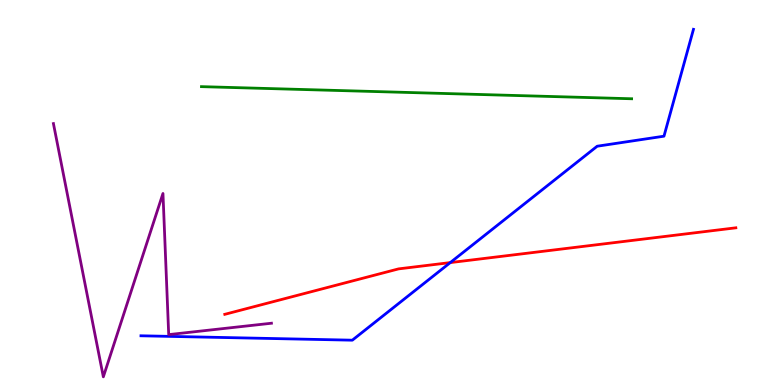[{'lines': ['blue', 'red'], 'intersections': [{'x': 5.81, 'y': 3.18}]}, {'lines': ['green', 'red'], 'intersections': []}, {'lines': ['purple', 'red'], 'intersections': []}, {'lines': ['blue', 'green'], 'intersections': []}, {'lines': ['blue', 'purple'], 'intersections': []}, {'lines': ['green', 'purple'], 'intersections': []}]